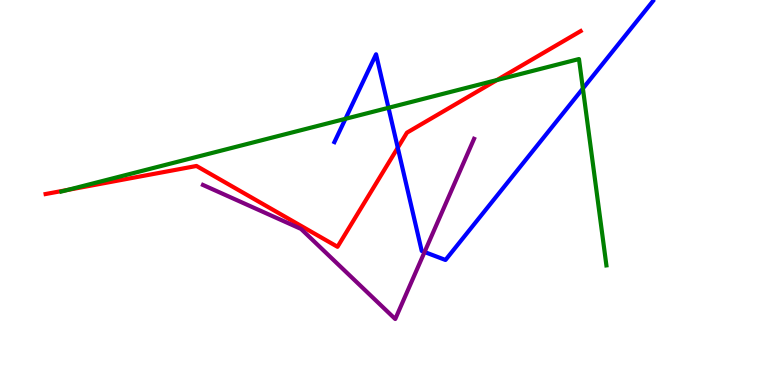[{'lines': ['blue', 'red'], 'intersections': [{'x': 5.13, 'y': 6.16}]}, {'lines': ['green', 'red'], 'intersections': [{'x': 0.872, 'y': 5.07}, {'x': 6.41, 'y': 7.92}]}, {'lines': ['purple', 'red'], 'intersections': []}, {'lines': ['blue', 'green'], 'intersections': [{'x': 4.46, 'y': 6.91}, {'x': 5.01, 'y': 7.2}, {'x': 7.52, 'y': 7.7}]}, {'lines': ['blue', 'purple'], 'intersections': [{'x': 5.48, 'y': 3.45}]}, {'lines': ['green', 'purple'], 'intersections': []}]